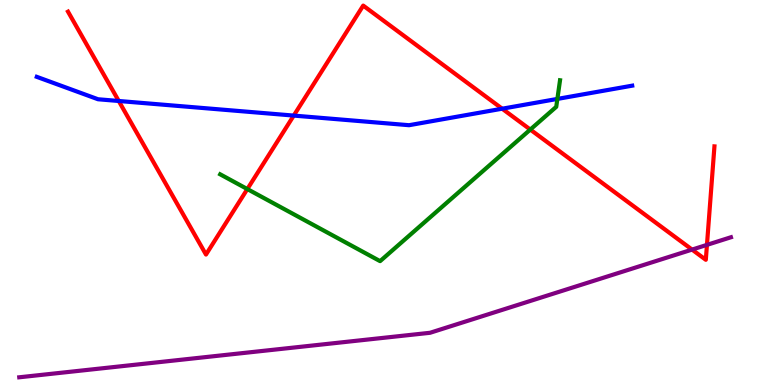[{'lines': ['blue', 'red'], 'intersections': [{'x': 1.53, 'y': 7.38}, {'x': 3.79, 'y': 7.0}, {'x': 6.48, 'y': 7.18}]}, {'lines': ['green', 'red'], 'intersections': [{'x': 3.19, 'y': 5.09}, {'x': 6.84, 'y': 6.63}]}, {'lines': ['purple', 'red'], 'intersections': [{'x': 8.93, 'y': 3.52}, {'x': 9.12, 'y': 3.64}]}, {'lines': ['blue', 'green'], 'intersections': [{'x': 7.19, 'y': 7.43}]}, {'lines': ['blue', 'purple'], 'intersections': []}, {'lines': ['green', 'purple'], 'intersections': []}]